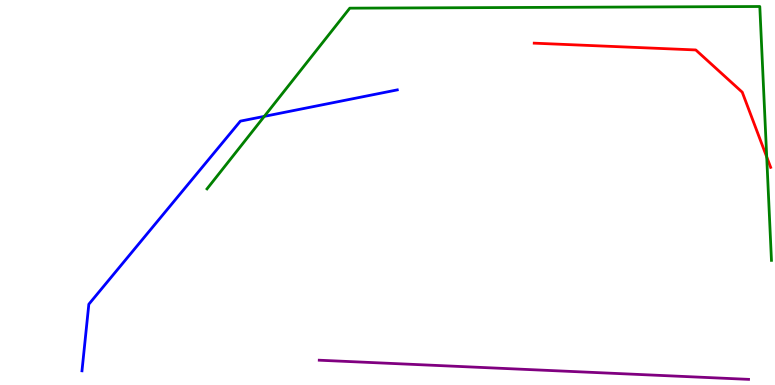[{'lines': ['blue', 'red'], 'intersections': []}, {'lines': ['green', 'red'], 'intersections': [{'x': 9.89, 'y': 5.92}]}, {'lines': ['purple', 'red'], 'intersections': []}, {'lines': ['blue', 'green'], 'intersections': [{'x': 3.41, 'y': 6.98}]}, {'lines': ['blue', 'purple'], 'intersections': []}, {'lines': ['green', 'purple'], 'intersections': []}]